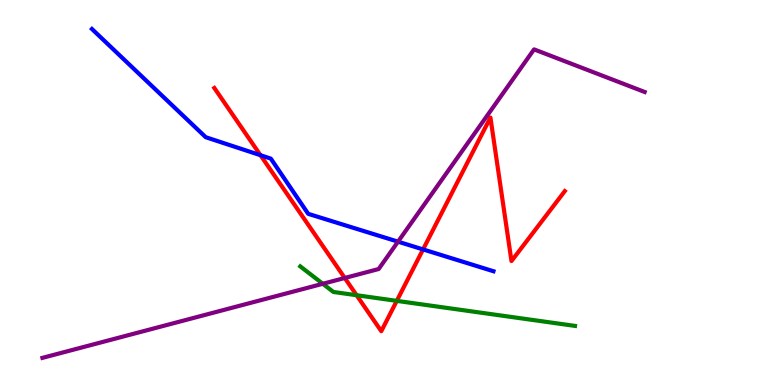[{'lines': ['blue', 'red'], 'intersections': [{'x': 3.36, 'y': 5.97}, {'x': 5.46, 'y': 3.52}]}, {'lines': ['green', 'red'], 'intersections': [{'x': 4.6, 'y': 2.33}, {'x': 5.12, 'y': 2.19}]}, {'lines': ['purple', 'red'], 'intersections': [{'x': 4.45, 'y': 2.78}]}, {'lines': ['blue', 'green'], 'intersections': []}, {'lines': ['blue', 'purple'], 'intersections': [{'x': 5.14, 'y': 3.72}]}, {'lines': ['green', 'purple'], 'intersections': [{'x': 4.17, 'y': 2.63}]}]